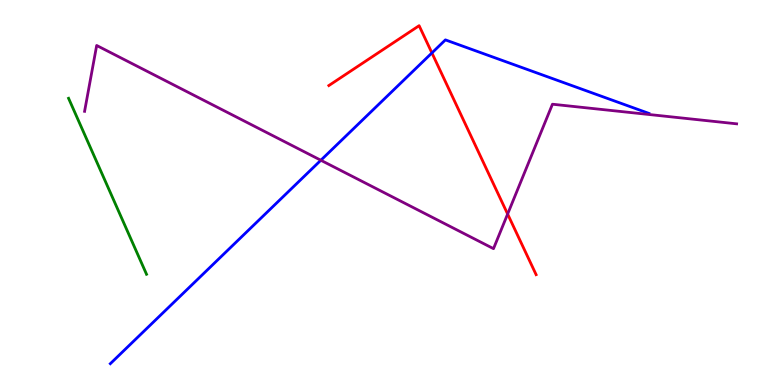[{'lines': ['blue', 'red'], 'intersections': [{'x': 5.57, 'y': 8.63}]}, {'lines': ['green', 'red'], 'intersections': []}, {'lines': ['purple', 'red'], 'intersections': [{'x': 6.55, 'y': 4.44}]}, {'lines': ['blue', 'green'], 'intersections': []}, {'lines': ['blue', 'purple'], 'intersections': [{'x': 4.14, 'y': 5.84}]}, {'lines': ['green', 'purple'], 'intersections': []}]